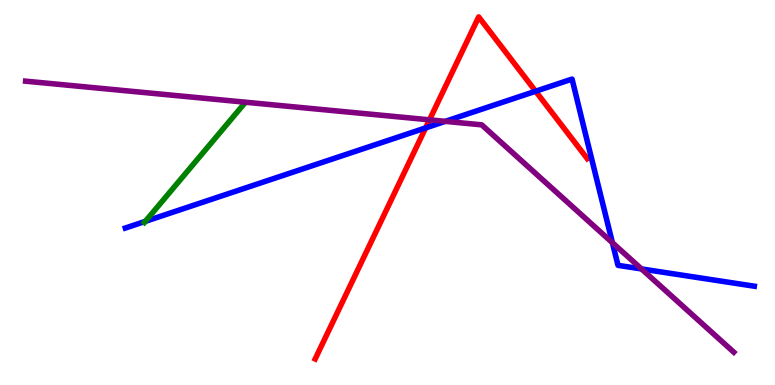[{'lines': ['blue', 'red'], 'intersections': [{'x': 5.49, 'y': 6.68}, {'x': 6.91, 'y': 7.63}]}, {'lines': ['green', 'red'], 'intersections': []}, {'lines': ['purple', 'red'], 'intersections': [{'x': 5.54, 'y': 6.89}]}, {'lines': ['blue', 'green'], 'intersections': [{'x': 1.87, 'y': 4.25}]}, {'lines': ['blue', 'purple'], 'intersections': [{'x': 5.75, 'y': 6.85}, {'x': 7.9, 'y': 3.7}, {'x': 8.28, 'y': 3.01}]}, {'lines': ['green', 'purple'], 'intersections': []}]